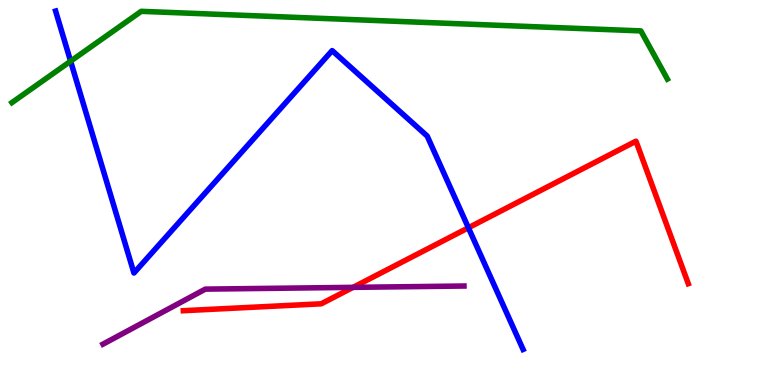[{'lines': ['blue', 'red'], 'intersections': [{'x': 6.04, 'y': 4.08}]}, {'lines': ['green', 'red'], 'intersections': []}, {'lines': ['purple', 'red'], 'intersections': [{'x': 4.56, 'y': 2.54}]}, {'lines': ['blue', 'green'], 'intersections': [{'x': 0.911, 'y': 8.41}]}, {'lines': ['blue', 'purple'], 'intersections': []}, {'lines': ['green', 'purple'], 'intersections': []}]